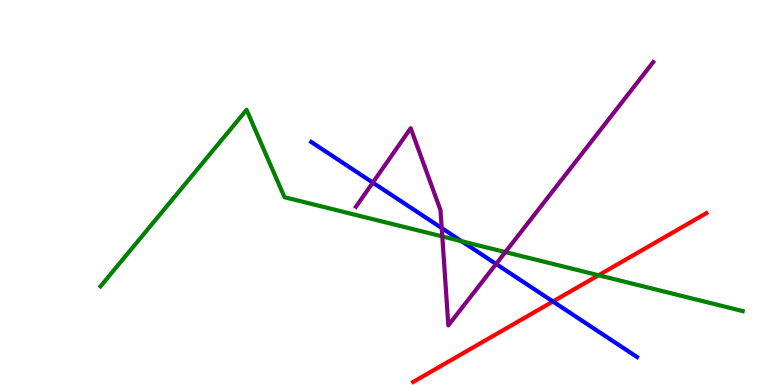[{'lines': ['blue', 'red'], 'intersections': [{'x': 7.13, 'y': 2.17}]}, {'lines': ['green', 'red'], 'intersections': [{'x': 7.72, 'y': 2.85}]}, {'lines': ['purple', 'red'], 'intersections': []}, {'lines': ['blue', 'green'], 'intersections': [{'x': 5.96, 'y': 3.73}]}, {'lines': ['blue', 'purple'], 'intersections': [{'x': 4.81, 'y': 5.26}, {'x': 5.7, 'y': 4.08}, {'x': 6.4, 'y': 3.14}]}, {'lines': ['green', 'purple'], 'intersections': [{'x': 5.71, 'y': 3.86}, {'x': 6.52, 'y': 3.45}]}]